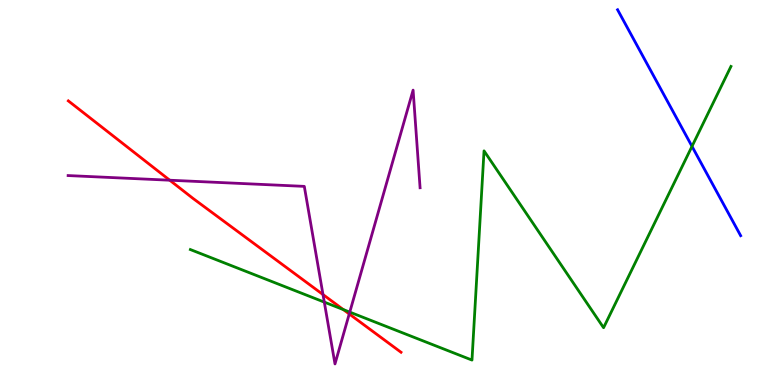[{'lines': ['blue', 'red'], 'intersections': []}, {'lines': ['green', 'red'], 'intersections': [{'x': 4.43, 'y': 1.96}]}, {'lines': ['purple', 'red'], 'intersections': [{'x': 2.19, 'y': 5.32}, {'x': 4.17, 'y': 2.35}, {'x': 4.51, 'y': 1.85}]}, {'lines': ['blue', 'green'], 'intersections': [{'x': 8.93, 'y': 6.2}]}, {'lines': ['blue', 'purple'], 'intersections': []}, {'lines': ['green', 'purple'], 'intersections': [{'x': 4.18, 'y': 2.15}, {'x': 4.51, 'y': 1.89}]}]